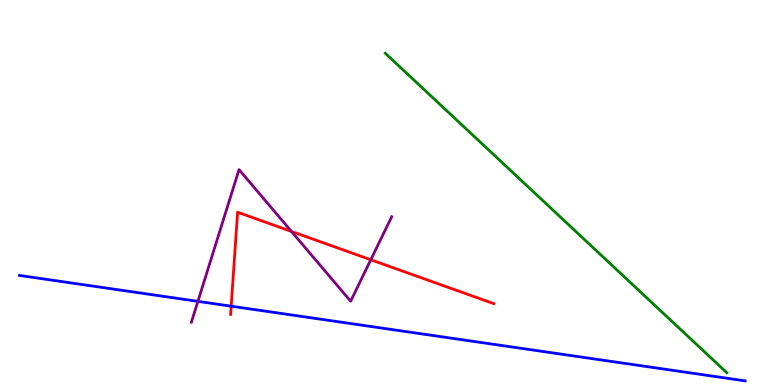[{'lines': ['blue', 'red'], 'intersections': [{'x': 2.98, 'y': 2.05}]}, {'lines': ['green', 'red'], 'intersections': []}, {'lines': ['purple', 'red'], 'intersections': [{'x': 3.76, 'y': 3.99}, {'x': 4.78, 'y': 3.25}]}, {'lines': ['blue', 'green'], 'intersections': []}, {'lines': ['blue', 'purple'], 'intersections': [{'x': 2.55, 'y': 2.17}]}, {'lines': ['green', 'purple'], 'intersections': []}]